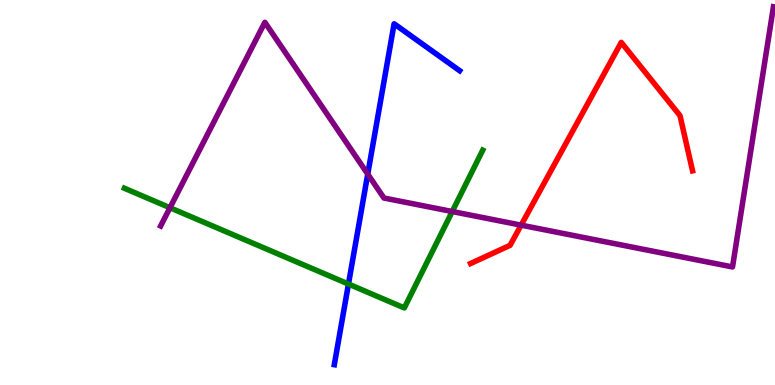[{'lines': ['blue', 'red'], 'intersections': []}, {'lines': ['green', 'red'], 'intersections': []}, {'lines': ['purple', 'red'], 'intersections': [{'x': 6.72, 'y': 4.15}]}, {'lines': ['blue', 'green'], 'intersections': [{'x': 4.5, 'y': 2.62}]}, {'lines': ['blue', 'purple'], 'intersections': [{'x': 4.75, 'y': 5.48}]}, {'lines': ['green', 'purple'], 'intersections': [{'x': 2.19, 'y': 4.6}, {'x': 5.84, 'y': 4.51}]}]